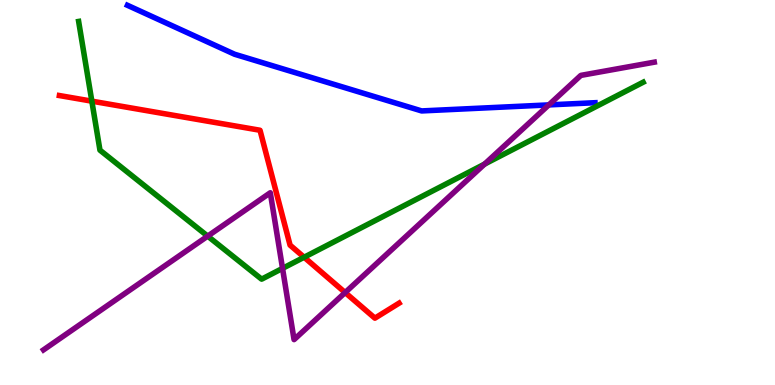[{'lines': ['blue', 'red'], 'intersections': []}, {'lines': ['green', 'red'], 'intersections': [{'x': 1.19, 'y': 7.37}, {'x': 3.92, 'y': 3.32}]}, {'lines': ['purple', 'red'], 'intersections': [{'x': 4.45, 'y': 2.4}]}, {'lines': ['blue', 'green'], 'intersections': []}, {'lines': ['blue', 'purple'], 'intersections': [{'x': 7.08, 'y': 7.28}]}, {'lines': ['green', 'purple'], 'intersections': [{'x': 2.68, 'y': 3.87}, {'x': 3.65, 'y': 3.03}, {'x': 6.25, 'y': 5.74}]}]